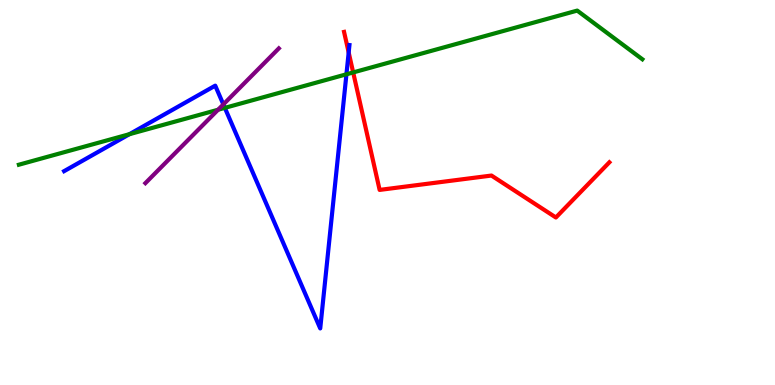[{'lines': ['blue', 'red'], 'intersections': [{'x': 4.5, 'y': 8.64}]}, {'lines': ['green', 'red'], 'intersections': [{'x': 4.56, 'y': 8.12}]}, {'lines': ['purple', 'red'], 'intersections': []}, {'lines': ['blue', 'green'], 'intersections': [{'x': 1.67, 'y': 6.51}, {'x': 2.9, 'y': 7.2}, {'x': 4.47, 'y': 8.07}]}, {'lines': ['blue', 'purple'], 'intersections': [{'x': 2.88, 'y': 7.29}]}, {'lines': ['green', 'purple'], 'intersections': [{'x': 2.81, 'y': 7.15}]}]